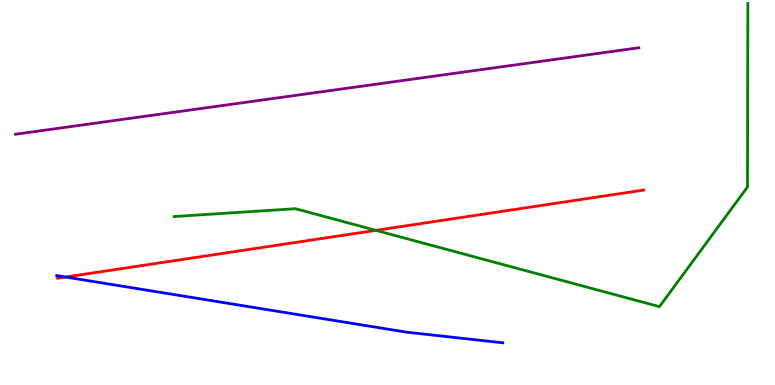[{'lines': ['blue', 'red'], 'intersections': [{'x': 0.847, 'y': 2.8}]}, {'lines': ['green', 'red'], 'intersections': [{'x': 4.85, 'y': 4.02}]}, {'lines': ['purple', 'red'], 'intersections': []}, {'lines': ['blue', 'green'], 'intersections': []}, {'lines': ['blue', 'purple'], 'intersections': []}, {'lines': ['green', 'purple'], 'intersections': []}]